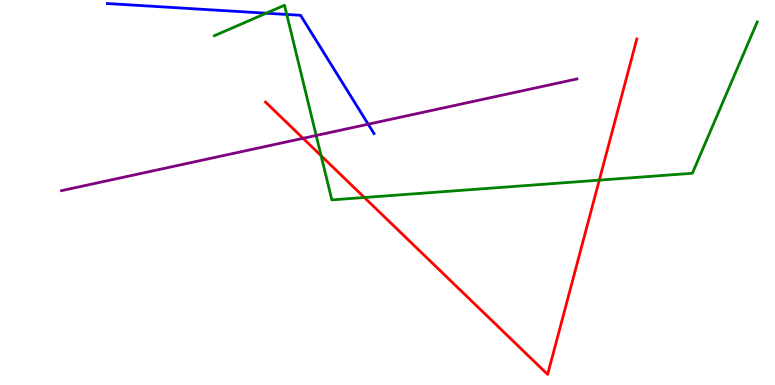[{'lines': ['blue', 'red'], 'intersections': []}, {'lines': ['green', 'red'], 'intersections': [{'x': 4.14, 'y': 5.96}, {'x': 4.7, 'y': 4.87}, {'x': 7.73, 'y': 5.32}]}, {'lines': ['purple', 'red'], 'intersections': [{'x': 3.91, 'y': 6.41}]}, {'lines': ['blue', 'green'], 'intersections': [{'x': 3.43, 'y': 9.66}, {'x': 3.7, 'y': 9.62}]}, {'lines': ['blue', 'purple'], 'intersections': [{'x': 4.75, 'y': 6.77}]}, {'lines': ['green', 'purple'], 'intersections': [{'x': 4.08, 'y': 6.48}]}]